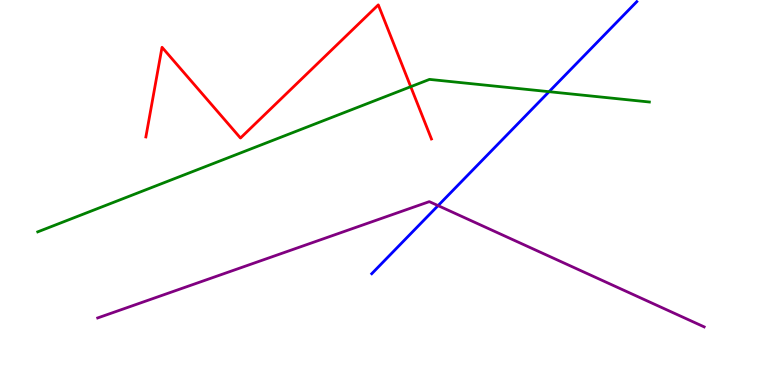[{'lines': ['blue', 'red'], 'intersections': []}, {'lines': ['green', 'red'], 'intersections': [{'x': 5.3, 'y': 7.75}]}, {'lines': ['purple', 'red'], 'intersections': []}, {'lines': ['blue', 'green'], 'intersections': [{'x': 7.08, 'y': 7.62}]}, {'lines': ['blue', 'purple'], 'intersections': [{'x': 5.65, 'y': 4.66}]}, {'lines': ['green', 'purple'], 'intersections': []}]